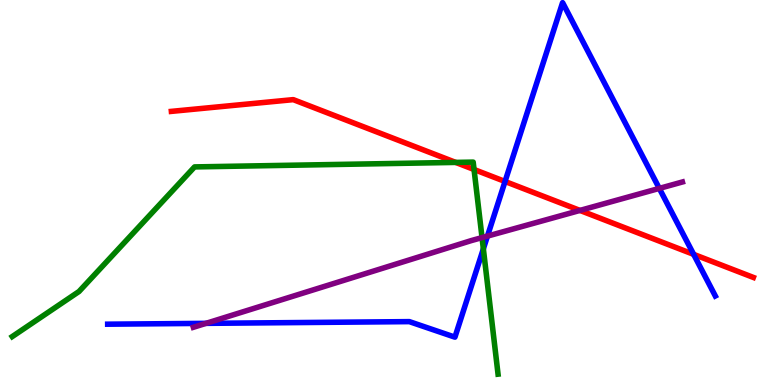[{'lines': ['blue', 'red'], 'intersections': [{'x': 6.52, 'y': 5.29}, {'x': 8.95, 'y': 3.39}]}, {'lines': ['green', 'red'], 'intersections': [{'x': 5.88, 'y': 5.78}, {'x': 6.12, 'y': 5.6}]}, {'lines': ['purple', 'red'], 'intersections': [{'x': 7.48, 'y': 4.53}]}, {'lines': ['blue', 'green'], 'intersections': [{'x': 6.24, 'y': 3.54}]}, {'lines': ['blue', 'purple'], 'intersections': [{'x': 2.66, 'y': 1.6}, {'x': 6.29, 'y': 3.87}, {'x': 8.51, 'y': 5.11}]}, {'lines': ['green', 'purple'], 'intersections': [{'x': 6.22, 'y': 3.83}]}]